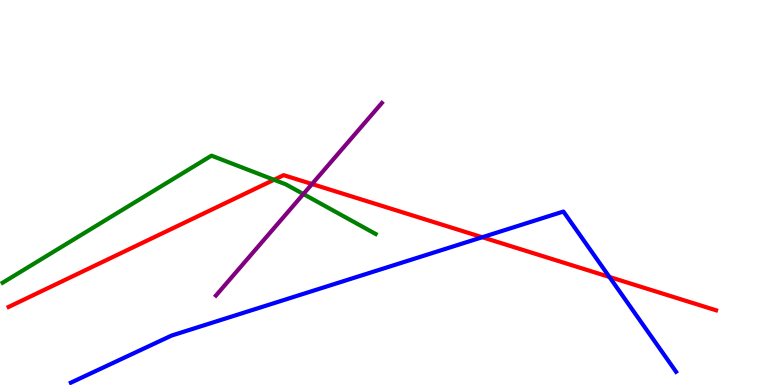[{'lines': ['blue', 'red'], 'intersections': [{'x': 6.22, 'y': 3.84}, {'x': 7.86, 'y': 2.81}]}, {'lines': ['green', 'red'], 'intersections': [{'x': 3.54, 'y': 5.33}]}, {'lines': ['purple', 'red'], 'intersections': [{'x': 4.03, 'y': 5.22}]}, {'lines': ['blue', 'green'], 'intersections': []}, {'lines': ['blue', 'purple'], 'intersections': []}, {'lines': ['green', 'purple'], 'intersections': [{'x': 3.91, 'y': 4.96}]}]